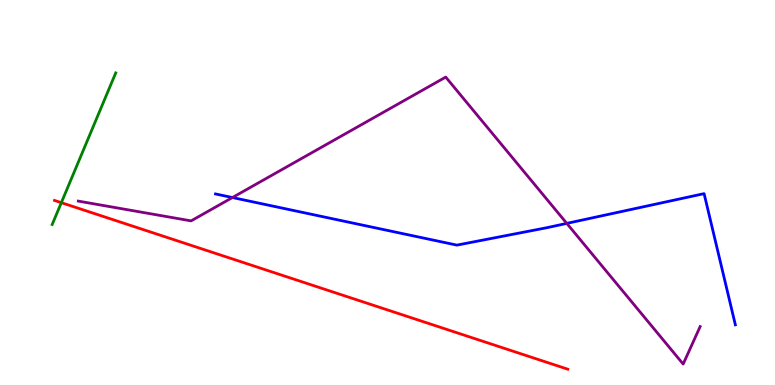[{'lines': ['blue', 'red'], 'intersections': []}, {'lines': ['green', 'red'], 'intersections': [{'x': 0.791, 'y': 4.74}]}, {'lines': ['purple', 'red'], 'intersections': []}, {'lines': ['blue', 'green'], 'intersections': []}, {'lines': ['blue', 'purple'], 'intersections': [{'x': 3.0, 'y': 4.87}, {'x': 7.31, 'y': 4.2}]}, {'lines': ['green', 'purple'], 'intersections': []}]